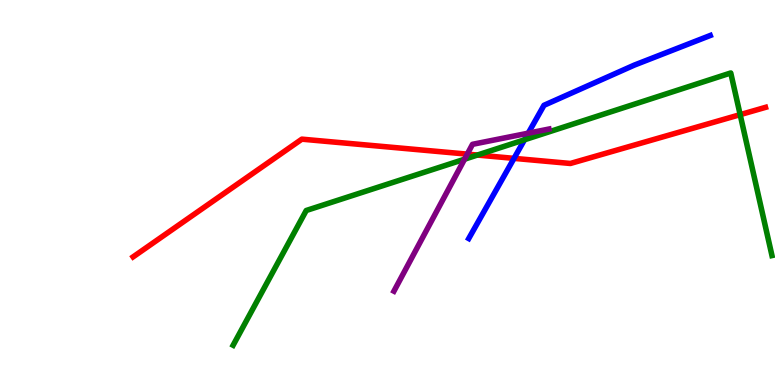[{'lines': ['blue', 'red'], 'intersections': [{'x': 6.63, 'y': 5.89}]}, {'lines': ['green', 'red'], 'intersections': [{'x': 6.16, 'y': 5.97}, {'x': 9.55, 'y': 7.02}]}, {'lines': ['purple', 'red'], 'intersections': [{'x': 6.03, 'y': 6.0}]}, {'lines': ['blue', 'green'], 'intersections': [{'x': 6.77, 'y': 6.37}]}, {'lines': ['blue', 'purple'], 'intersections': [{'x': 6.82, 'y': 6.54}]}, {'lines': ['green', 'purple'], 'intersections': [{'x': 5.99, 'y': 5.86}]}]